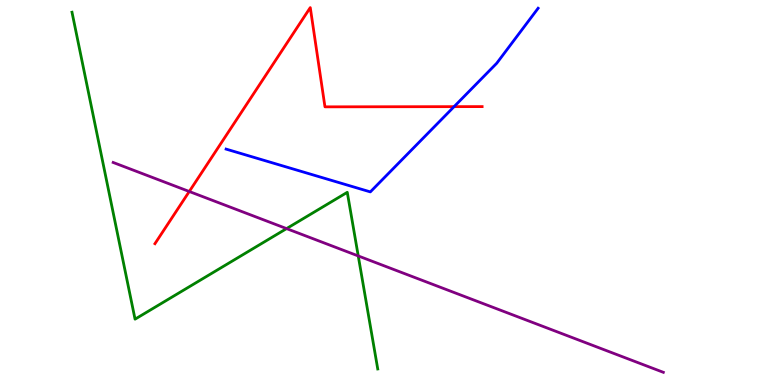[{'lines': ['blue', 'red'], 'intersections': [{'x': 5.86, 'y': 7.23}]}, {'lines': ['green', 'red'], 'intersections': []}, {'lines': ['purple', 'red'], 'intersections': [{'x': 2.44, 'y': 5.03}]}, {'lines': ['blue', 'green'], 'intersections': []}, {'lines': ['blue', 'purple'], 'intersections': []}, {'lines': ['green', 'purple'], 'intersections': [{'x': 3.7, 'y': 4.06}, {'x': 4.62, 'y': 3.35}]}]